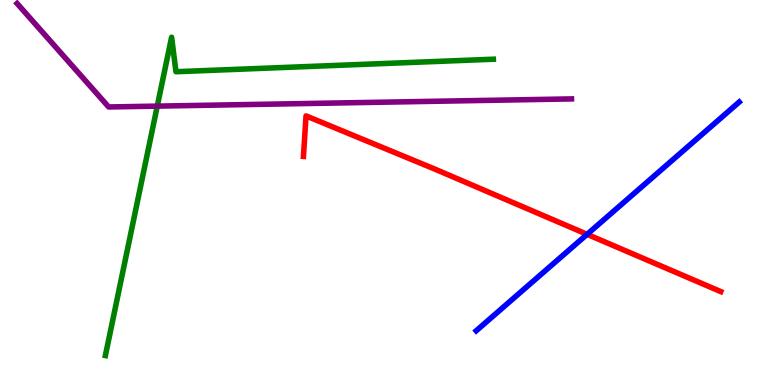[{'lines': ['blue', 'red'], 'intersections': [{'x': 7.58, 'y': 3.91}]}, {'lines': ['green', 'red'], 'intersections': []}, {'lines': ['purple', 'red'], 'intersections': []}, {'lines': ['blue', 'green'], 'intersections': []}, {'lines': ['blue', 'purple'], 'intersections': []}, {'lines': ['green', 'purple'], 'intersections': [{'x': 2.03, 'y': 7.24}]}]